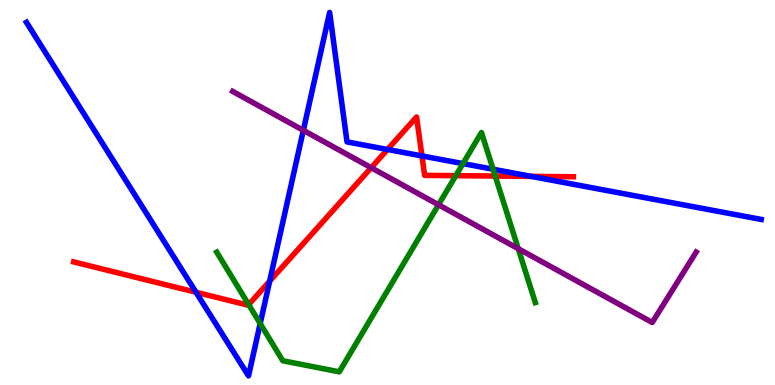[{'lines': ['blue', 'red'], 'intersections': [{'x': 2.53, 'y': 2.41}, {'x': 3.48, 'y': 2.7}, {'x': 5.0, 'y': 6.12}, {'x': 5.44, 'y': 5.95}, {'x': 6.85, 'y': 5.42}]}, {'lines': ['green', 'red'], 'intersections': [{'x': 3.21, 'y': 2.09}, {'x': 5.88, 'y': 5.44}, {'x': 6.39, 'y': 5.43}]}, {'lines': ['purple', 'red'], 'intersections': [{'x': 4.79, 'y': 5.64}]}, {'lines': ['blue', 'green'], 'intersections': [{'x': 3.36, 'y': 1.6}, {'x': 5.97, 'y': 5.75}, {'x': 6.36, 'y': 5.6}]}, {'lines': ['blue', 'purple'], 'intersections': [{'x': 3.91, 'y': 6.61}]}, {'lines': ['green', 'purple'], 'intersections': [{'x': 5.66, 'y': 4.68}, {'x': 6.69, 'y': 3.54}]}]